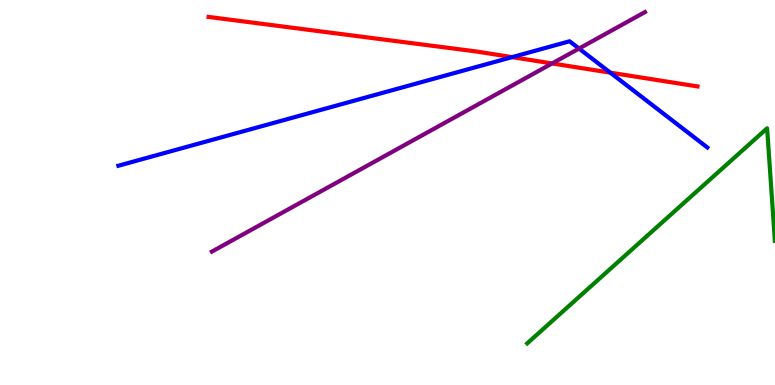[{'lines': ['blue', 'red'], 'intersections': [{'x': 6.61, 'y': 8.52}, {'x': 7.87, 'y': 8.11}]}, {'lines': ['green', 'red'], 'intersections': []}, {'lines': ['purple', 'red'], 'intersections': [{'x': 7.12, 'y': 8.35}]}, {'lines': ['blue', 'green'], 'intersections': []}, {'lines': ['blue', 'purple'], 'intersections': [{'x': 7.47, 'y': 8.74}]}, {'lines': ['green', 'purple'], 'intersections': []}]